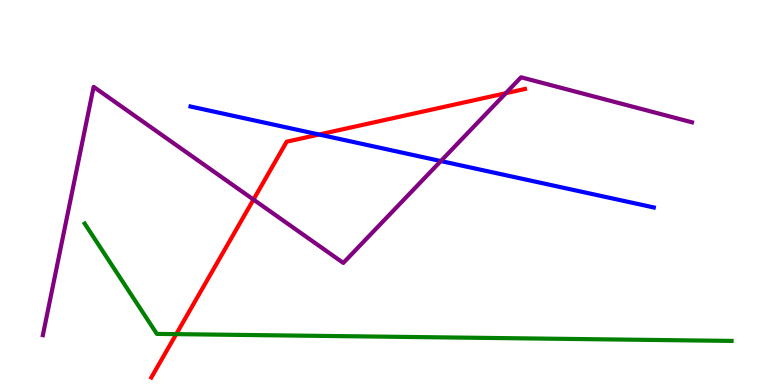[{'lines': ['blue', 'red'], 'intersections': [{'x': 4.12, 'y': 6.51}]}, {'lines': ['green', 'red'], 'intersections': [{'x': 2.27, 'y': 1.32}]}, {'lines': ['purple', 'red'], 'intersections': [{'x': 3.27, 'y': 4.82}, {'x': 6.53, 'y': 7.58}]}, {'lines': ['blue', 'green'], 'intersections': []}, {'lines': ['blue', 'purple'], 'intersections': [{'x': 5.69, 'y': 5.82}]}, {'lines': ['green', 'purple'], 'intersections': []}]